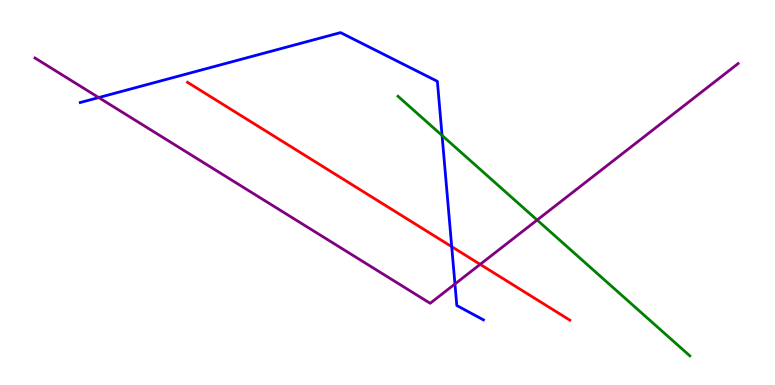[{'lines': ['blue', 'red'], 'intersections': [{'x': 5.83, 'y': 3.59}]}, {'lines': ['green', 'red'], 'intersections': []}, {'lines': ['purple', 'red'], 'intersections': [{'x': 6.2, 'y': 3.13}]}, {'lines': ['blue', 'green'], 'intersections': [{'x': 5.7, 'y': 6.48}]}, {'lines': ['blue', 'purple'], 'intersections': [{'x': 1.27, 'y': 7.47}, {'x': 5.87, 'y': 2.62}]}, {'lines': ['green', 'purple'], 'intersections': [{'x': 6.93, 'y': 4.29}]}]